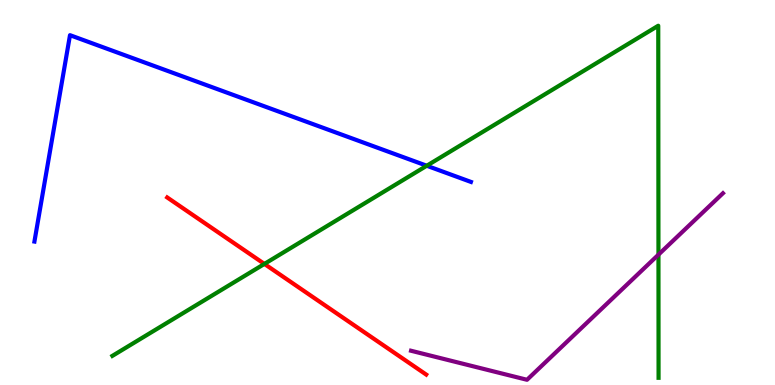[{'lines': ['blue', 'red'], 'intersections': []}, {'lines': ['green', 'red'], 'intersections': [{'x': 3.41, 'y': 3.14}]}, {'lines': ['purple', 'red'], 'intersections': []}, {'lines': ['blue', 'green'], 'intersections': [{'x': 5.51, 'y': 5.69}]}, {'lines': ['blue', 'purple'], 'intersections': []}, {'lines': ['green', 'purple'], 'intersections': [{'x': 8.5, 'y': 3.39}]}]